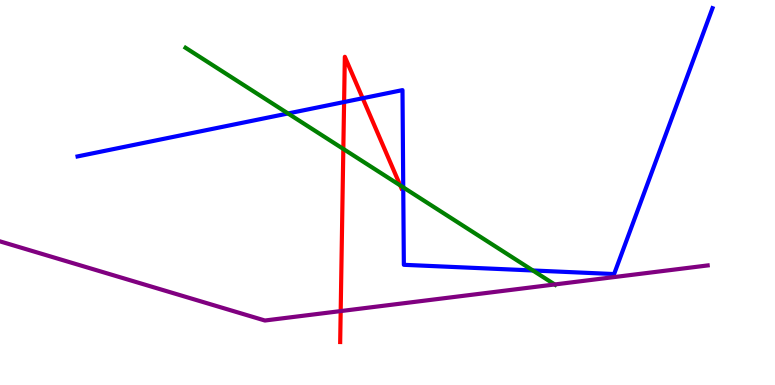[{'lines': ['blue', 'red'], 'intersections': [{'x': 4.44, 'y': 7.35}, {'x': 4.68, 'y': 7.45}]}, {'lines': ['green', 'red'], 'intersections': [{'x': 4.43, 'y': 6.13}, {'x': 5.16, 'y': 5.18}]}, {'lines': ['purple', 'red'], 'intersections': [{'x': 4.4, 'y': 1.92}]}, {'lines': ['blue', 'green'], 'intersections': [{'x': 3.72, 'y': 7.05}, {'x': 5.2, 'y': 5.13}, {'x': 6.88, 'y': 2.97}]}, {'lines': ['blue', 'purple'], 'intersections': []}, {'lines': ['green', 'purple'], 'intersections': [{'x': 7.16, 'y': 2.61}]}]